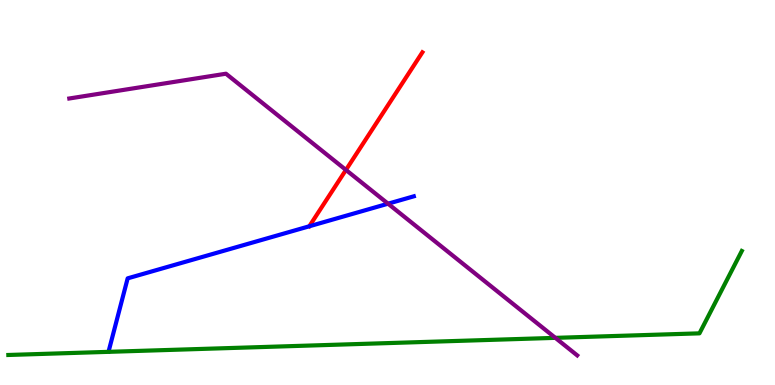[{'lines': ['blue', 'red'], 'intersections': []}, {'lines': ['green', 'red'], 'intersections': []}, {'lines': ['purple', 'red'], 'intersections': [{'x': 4.46, 'y': 5.59}]}, {'lines': ['blue', 'green'], 'intersections': []}, {'lines': ['blue', 'purple'], 'intersections': [{'x': 5.01, 'y': 4.71}]}, {'lines': ['green', 'purple'], 'intersections': [{'x': 7.17, 'y': 1.22}]}]